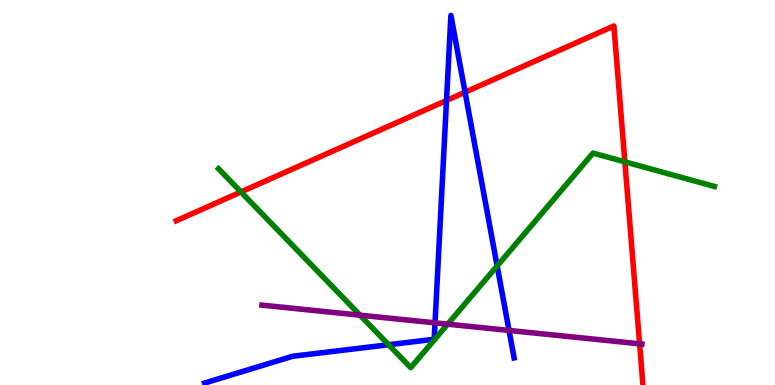[{'lines': ['blue', 'red'], 'intersections': [{'x': 5.76, 'y': 7.39}, {'x': 6.0, 'y': 7.6}]}, {'lines': ['green', 'red'], 'intersections': [{'x': 3.11, 'y': 5.01}, {'x': 8.06, 'y': 5.8}]}, {'lines': ['purple', 'red'], 'intersections': [{'x': 8.25, 'y': 1.07}]}, {'lines': ['blue', 'green'], 'intersections': [{'x': 5.01, 'y': 1.05}, {'x': 6.41, 'y': 3.09}]}, {'lines': ['blue', 'purple'], 'intersections': [{'x': 5.61, 'y': 1.61}, {'x': 6.57, 'y': 1.42}]}, {'lines': ['green', 'purple'], 'intersections': [{'x': 4.65, 'y': 1.81}, {'x': 5.78, 'y': 1.58}]}]